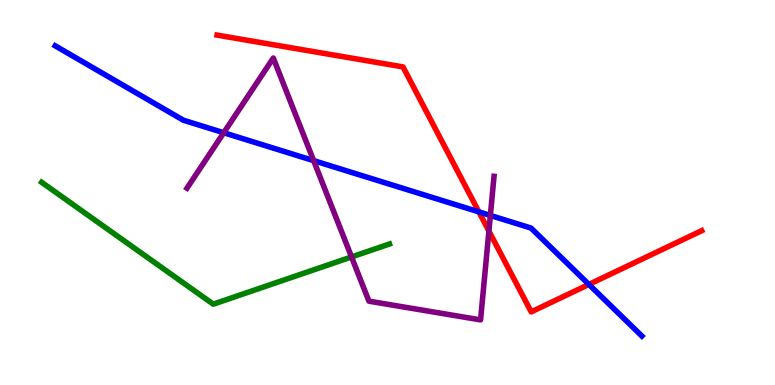[{'lines': ['blue', 'red'], 'intersections': [{'x': 6.18, 'y': 4.5}, {'x': 7.6, 'y': 2.61}]}, {'lines': ['green', 'red'], 'intersections': []}, {'lines': ['purple', 'red'], 'intersections': [{'x': 6.31, 'y': 4.0}]}, {'lines': ['blue', 'green'], 'intersections': []}, {'lines': ['blue', 'purple'], 'intersections': [{'x': 2.89, 'y': 6.55}, {'x': 4.05, 'y': 5.83}, {'x': 6.33, 'y': 4.4}]}, {'lines': ['green', 'purple'], 'intersections': [{'x': 4.54, 'y': 3.33}]}]